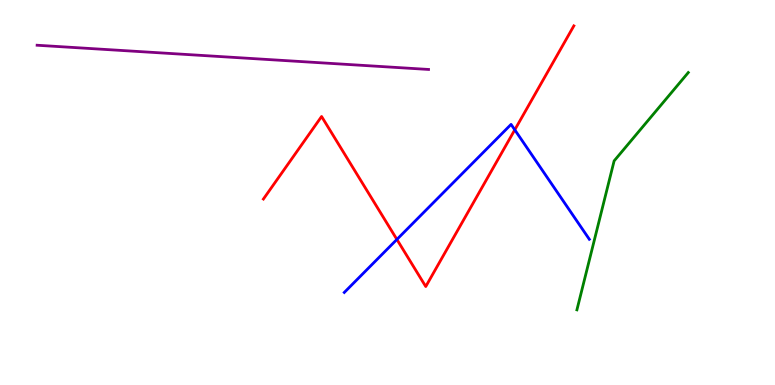[{'lines': ['blue', 'red'], 'intersections': [{'x': 5.12, 'y': 3.78}, {'x': 6.64, 'y': 6.63}]}, {'lines': ['green', 'red'], 'intersections': []}, {'lines': ['purple', 'red'], 'intersections': []}, {'lines': ['blue', 'green'], 'intersections': []}, {'lines': ['blue', 'purple'], 'intersections': []}, {'lines': ['green', 'purple'], 'intersections': []}]